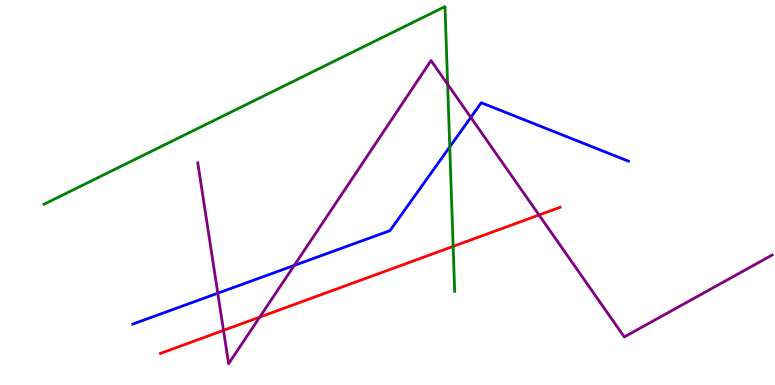[{'lines': ['blue', 'red'], 'intersections': []}, {'lines': ['green', 'red'], 'intersections': [{'x': 5.85, 'y': 3.6}]}, {'lines': ['purple', 'red'], 'intersections': [{'x': 2.88, 'y': 1.42}, {'x': 3.35, 'y': 1.76}, {'x': 6.96, 'y': 4.42}]}, {'lines': ['blue', 'green'], 'intersections': [{'x': 5.8, 'y': 6.18}]}, {'lines': ['blue', 'purple'], 'intersections': [{'x': 2.81, 'y': 2.38}, {'x': 3.8, 'y': 3.11}, {'x': 6.07, 'y': 6.95}]}, {'lines': ['green', 'purple'], 'intersections': [{'x': 5.78, 'y': 7.81}]}]